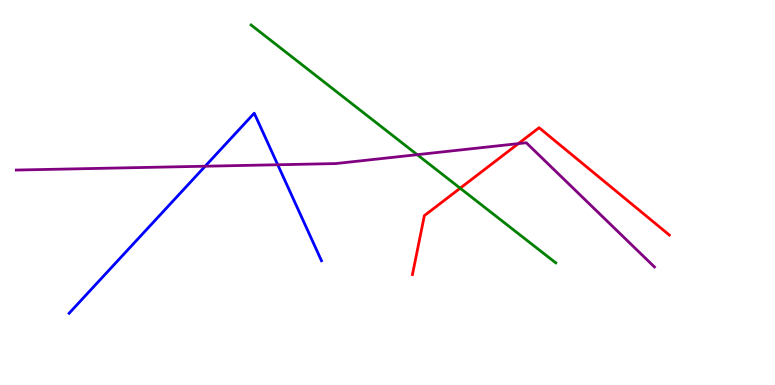[{'lines': ['blue', 'red'], 'intersections': []}, {'lines': ['green', 'red'], 'intersections': [{'x': 5.94, 'y': 5.11}]}, {'lines': ['purple', 'red'], 'intersections': [{'x': 6.69, 'y': 6.27}]}, {'lines': ['blue', 'green'], 'intersections': []}, {'lines': ['blue', 'purple'], 'intersections': [{'x': 2.65, 'y': 5.68}, {'x': 3.58, 'y': 5.72}]}, {'lines': ['green', 'purple'], 'intersections': [{'x': 5.38, 'y': 5.98}]}]